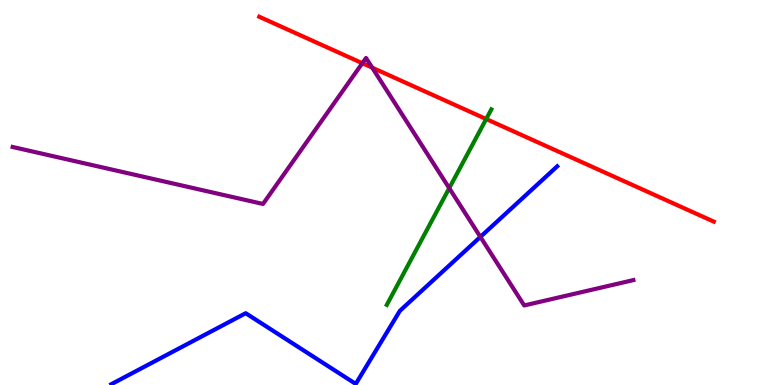[{'lines': ['blue', 'red'], 'intersections': []}, {'lines': ['green', 'red'], 'intersections': [{'x': 6.27, 'y': 6.91}]}, {'lines': ['purple', 'red'], 'intersections': [{'x': 4.68, 'y': 8.36}, {'x': 4.8, 'y': 8.24}]}, {'lines': ['blue', 'green'], 'intersections': []}, {'lines': ['blue', 'purple'], 'intersections': [{'x': 6.2, 'y': 3.85}]}, {'lines': ['green', 'purple'], 'intersections': [{'x': 5.8, 'y': 5.11}]}]